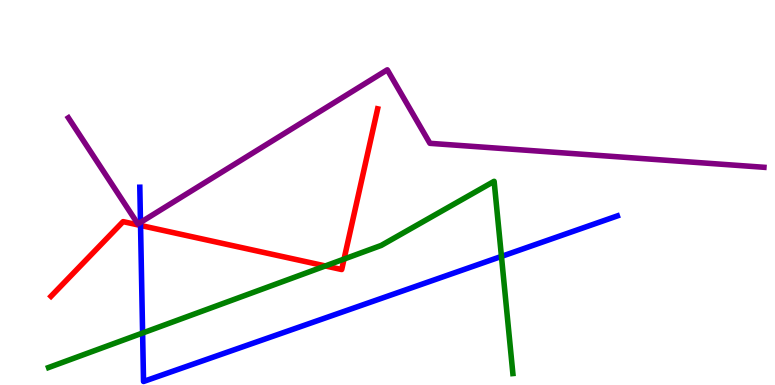[{'lines': ['blue', 'red'], 'intersections': [{'x': 1.81, 'y': 4.14}]}, {'lines': ['green', 'red'], 'intersections': [{'x': 4.2, 'y': 3.09}, {'x': 4.44, 'y': 3.27}]}, {'lines': ['purple', 'red'], 'intersections': []}, {'lines': ['blue', 'green'], 'intersections': [{'x': 1.84, 'y': 1.35}, {'x': 6.47, 'y': 3.34}]}, {'lines': ['blue', 'purple'], 'intersections': [{'x': 1.81, 'y': 4.22}]}, {'lines': ['green', 'purple'], 'intersections': []}]